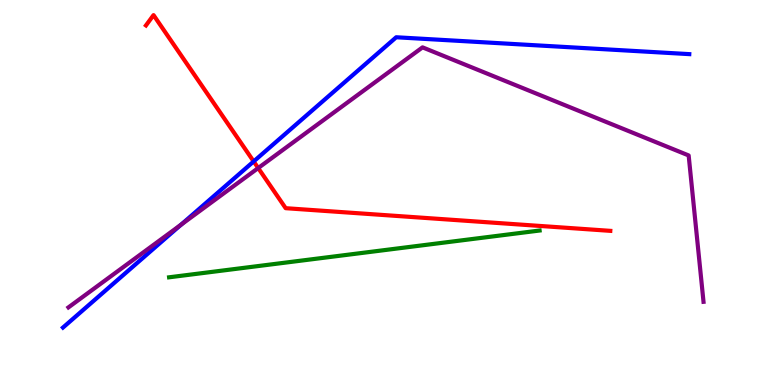[{'lines': ['blue', 'red'], 'intersections': [{'x': 3.27, 'y': 5.81}]}, {'lines': ['green', 'red'], 'intersections': []}, {'lines': ['purple', 'red'], 'intersections': [{'x': 3.33, 'y': 5.64}]}, {'lines': ['blue', 'green'], 'intersections': []}, {'lines': ['blue', 'purple'], 'intersections': [{'x': 2.34, 'y': 4.16}]}, {'lines': ['green', 'purple'], 'intersections': []}]